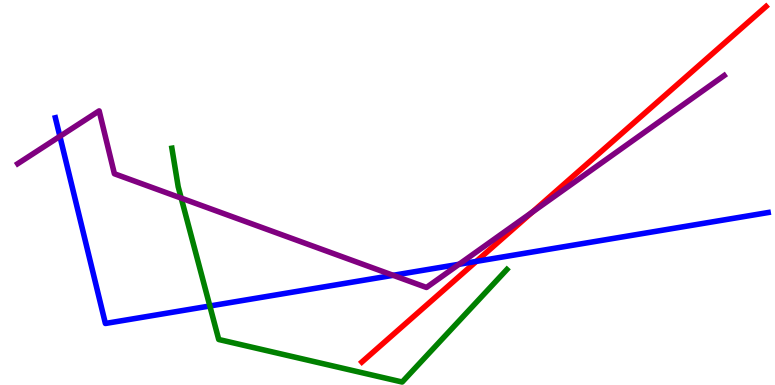[{'lines': ['blue', 'red'], 'intersections': [{'x': 6.15, 'y': 3.21}]}, {'lines': ['green', 'red'], 'intersections': []}, {'lines': ['purple', 'red'], 'intersections': [{'x': 6.87, 'y': 4.49}]}, {'lines': ['blue', 'green'], 'intersections': [{'x': 2.71, 'y': 2.05}]}, {'lines': ['blue', 'purple'], 'intersections': [{'x': 0.773, 'y': 6.46}, {'x': 5.07, 'y': 2.85}, {'x': 5.92, 'y': 3.14}]}, {'lines': ['green', 'purple'], 'intersections': [{'x': 2.34, 'y': 4.85}]}]